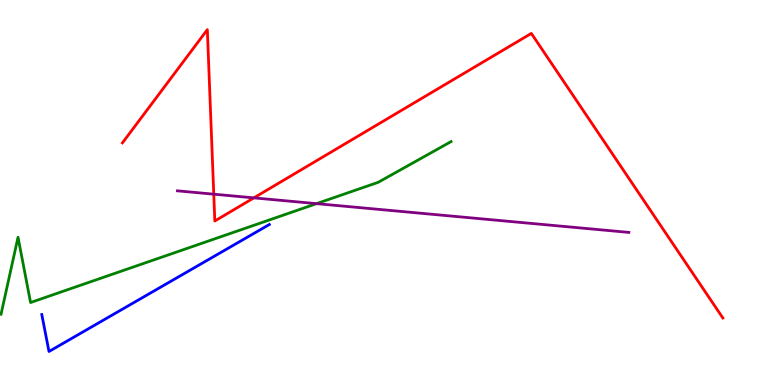[{'lines': ['blue', 'red'], 'intersections': []}, {'lines': ['green', 'red'], 'intersections': []}, {'lines': ['purple', 'red'], 'intersections': [{'x': 2.76, 'y': 4.96}, {'x': 3.28, 'y': 4.86}]}, {'lines': ['blue', 'green'], 'intersections': []}, {'lines': ['blue', 'purple'], 'intersections': []}, {'lines': ['green', 'purple'], 'intersections': [{'x': 4.08, 'y': 4.71}]}]